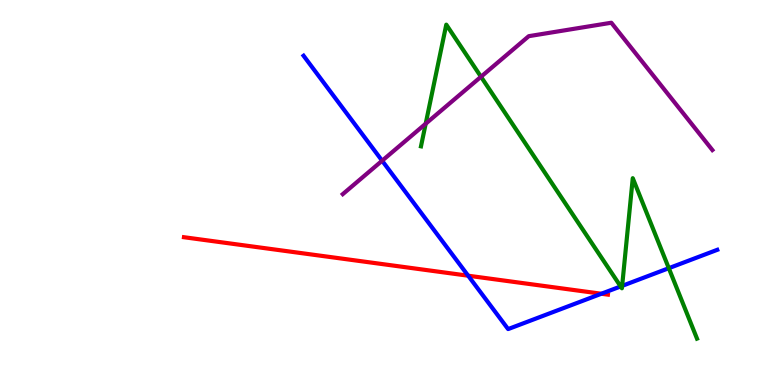[{'lines': ['blue', 'red'], 'intersections': [{'x': 6.04, 'y': 2.84}, {'x': 7.76, 'y': 2.37}]}, {'lines': ['green', 'red'], 'intersections': []}, {'lines': ['purple', 'red'], 'intersections': []}, {'lines': ['blue', 'green'], 'intersections': [{'x': 8.01, 'y': 2.56}, {'x': 8.03, 'y': 2.57}, {'x': 8.63, 'y': 3.03}]}, {'lines': ['blue', 'purple'], 'intersections': [{'x': 4.93, 'y': 5.83}]}, {'lines': ['green', 'purple'], 'intersections': [{'x': 5.49, 'y': 6.79}, {'x': 6.21, 'y': 8.01}]}]